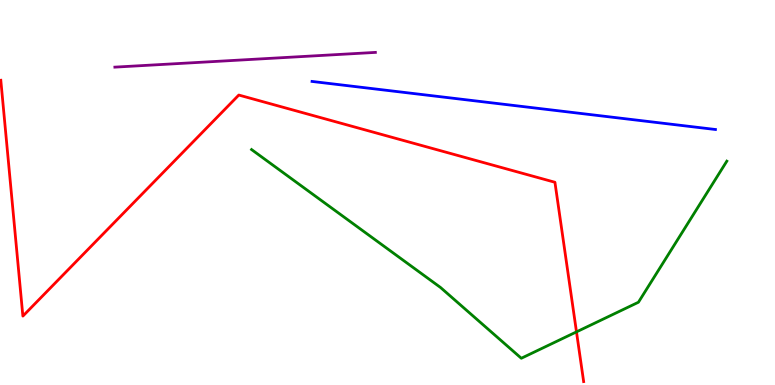[{'lines': ['blue', 'red'], 'intersections': []}, {'lines': ['green', 'red'], 'intersections': [{'x': 7.44, 'y': 1.38}]}, {'lines': ['purple', 'red'], 'intersections': []}, {'lines': ['blue', 'green'], 'intersections': []}, {'lines': ['blue', 'purple'], 'intersections': []}, {'lines': ['green', 'purple'], 'intersections': []}]